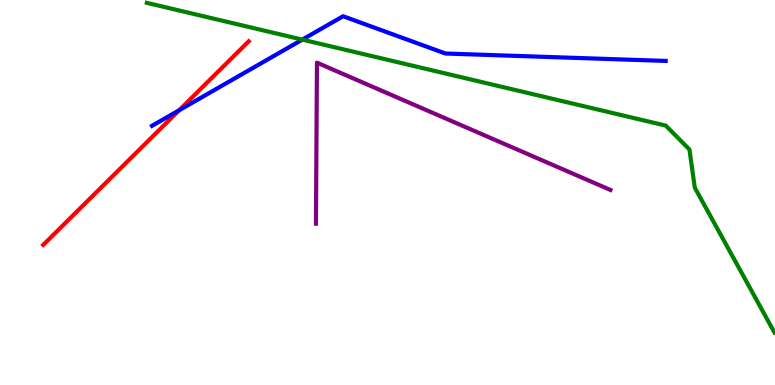[{'lines': ['blue', 'red'], 'intersections': [{'x': 2.31, 'y': 7.14}]}, {'lines': ['green', 'red'], 'intersections': []}, {'lines': ['purple', 'red'], 'intersections': []}, {'lines': ['blue', 'green'], 'intersections': [{'x': 3.9, 'y': 8.97}]}, {'lines': ['blue', 'purple'], 'intersections': []}, {'lines': ['green', 'purple'], 'intersections': []}]